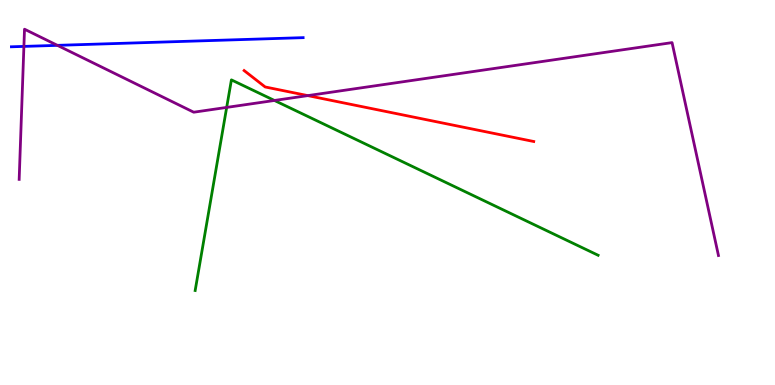[{'lines': ['blue', 'red'], 'intersections': []}, {'lines': ['green', 'red'], 'intersections': []}, {'lines': ['purple', 'red'], 'intersections': [{'x': 3.97, 'y': 7.52}]}, {'lines': ['blue', 'green'], 'intersections': []}, {'lines': ['blue', 'purple'], 'intersections': [{'x': 0.308, 'y': 8.79}, {'x': 0.741, 'y': 8.82}]}, {'lines': ['green', 'purple'], 'intersections': [{'x': 2.92, 'y': 7.21}, {'x': 3.54, 'y': 7.39}]}]